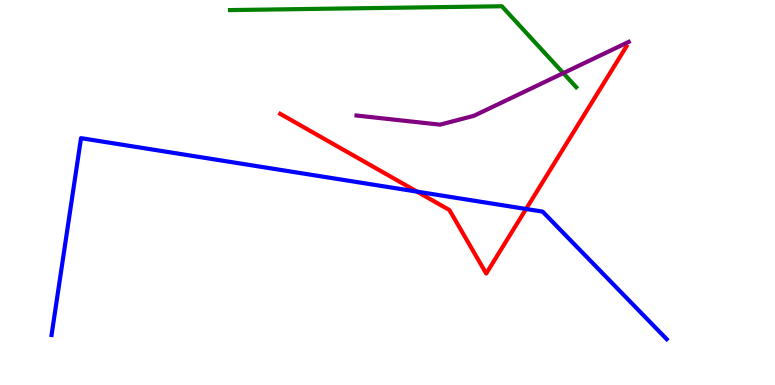[{'lines': ['blue', 'red'], 'intersections': [{'x': 5.38, 'y': 5.02}, {'x': 6.79, 'y': 4.57}]}, {'lines': ['green', 'red'], 'intersections': []}, {'lines': ['purple', 'red'], 'intersections': []}, {'lines': ['blue', 'green'], 'intersections': []}, {'lines': ['blue', 'purple'], 'intersections': []}, {'lines': ['green', 'purple'], 'intersections': [{'x': 7.27, 'y': 8.1}]}]